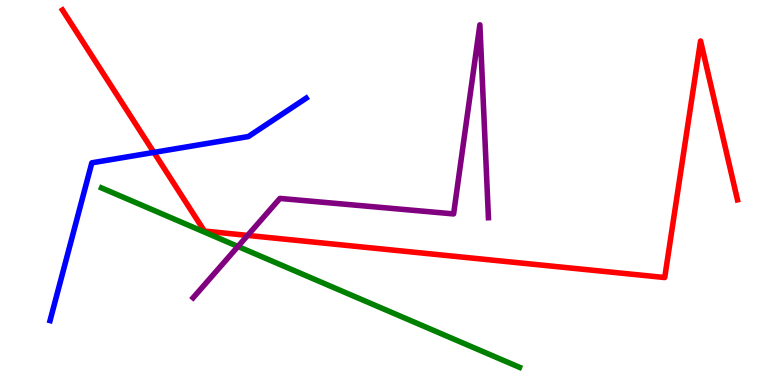[{'lines': ['blue', 'red'], 'intersections': [{'x': 1.99, 'y': 6.04}]}, {'lines': ['green', 'red'], 'intersections': []}, {'lines': ['purple', 'red'], 'intersections': [{'x': 3.2, 'y': 3.89}]}, {'lines': ['blue', 'green'], 'intersections': []}, {'lines': ['blue', 'purple'], 'intersections': []}, {'lines': ['green', 'purple'], 'intersections': [{'x': 3.07, 'y': 3.6}]}]